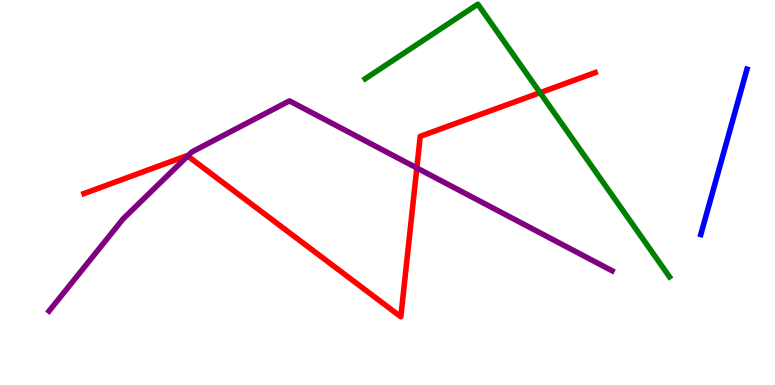[{'lines': ['blue', 'red'], 'intersections': []}, {'lines': ['green', 'red'], 'intersections': [{'x': 6.97, 'y': 7.59}]}, {'lines': ['purple', 'red'], 'intersections': [{'x': 2.42, 'y': 5.95}, {'x': 5.38, 'y': 5.64}]}, {'lines': ['blue', 'green'], 'intersections': []}, {'lines': ['blue', 'purple'], 'intersections': []}, {'lines': ['green', 'purple'], 'intersections': []}]